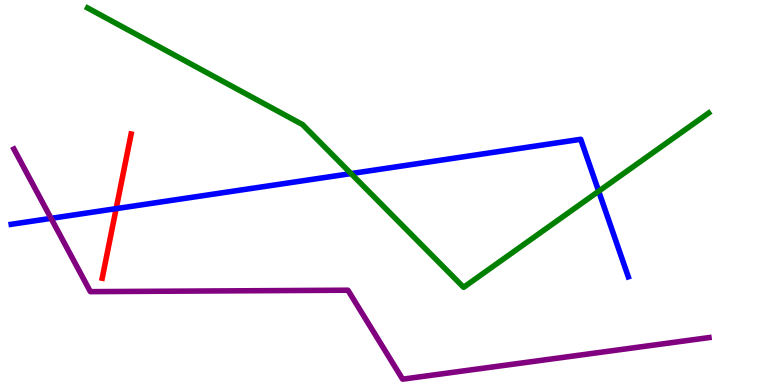[{'lines': ['blue', 'red'], 'intersections': [{'x': 1.5, 'y': 4.58}]}, {'lines': ['green', 'red'], 'intersections': []}, {'lines': ['purple', 'red'], 'intersections': []}, {'lines': ['blue', 'green'], 'intersections': [{'x': 4.53, 'y': 5.49}, {'x': 7.72, 'y': 5.03}]}, {'lines': ['blue', 'purple'], 'intersections': [{'x': 0.659, 'y': 4.33}]}, {'lines': ['green', 'purple'], 'intersections': []}]